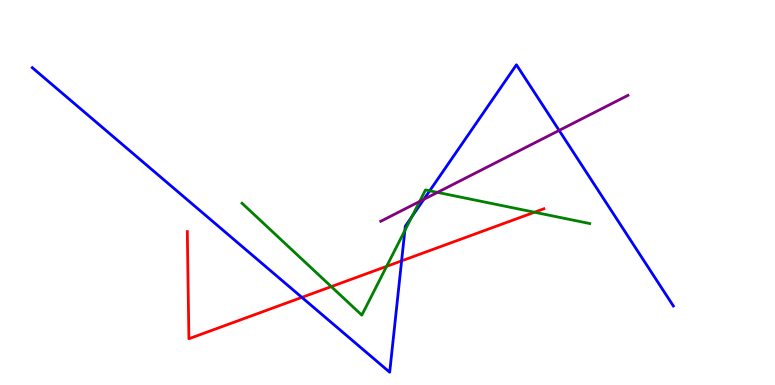[{'lines': ['blue', 'red'], 'intersections': [{'x': 3.9, 'y': 2.28}, {'x': 5.18, 'y': 3.22}]}, {'lines': ['green', 'red'], 'intersections': [{'x': 4.27, 'y': 2.56}, {'x': 4.99, 'y': 3.08}, {'x': 6.9, 'y': 4.49}]}, {'lines': ['purple', 'red'], 'intersections': []}, {'lines': ['blue', 'green'], 'intersections': [{'x': 5.22, 'y': 4.01}, {'x': 5.32, 'y': 4.37}, {'x': 5.54, 'y': 5.04}]}, {'lines': ['blue', 'purple'], 'intersections': [{'x': 5.47, 'y': 4.82}, {'x': 7.21, 'y': 6.61}]}, {'lines': ['green', 'purple'], 'intersections': [{'x': 5.41, 'y': 4.77}, {'x': 5.64, 'y': 5.0}]}]